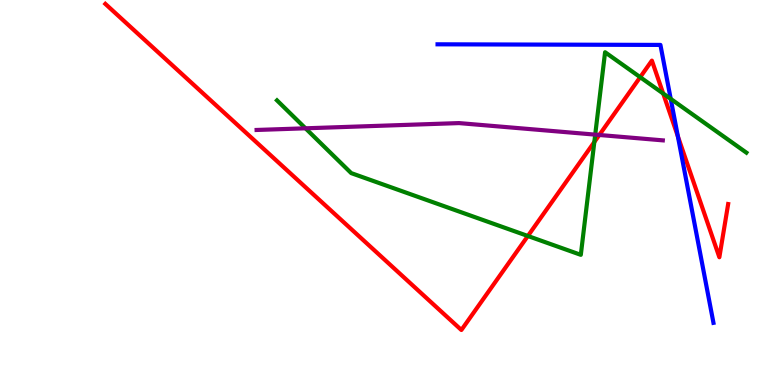[{'lines': ['blue', 'red'], 'intersections': [{'x': 8.75, 'y': 6.46}]}, {'lines': ['green', 'red'], 'intersections': [{'x': 6.81, 'y': 3.87}, {'x': 7.67, 'y': 6.31}, {'x': 8.26, 'y': 8.0}, {'x': 8.56, 'y': 7.57}]}, {'lines': ['purple', 'red'], 'intersections': [{'x': 7.73, 'y': 6.49}]}, {'lines': ['blue', 'green'], 'intersections': [{'x': 8.65, 'y': 7.43}]}, {'lines': ['blue', 'purple'], 'intersections': []}, {'lines': ['green', 'purple'], 'intersections': [{'x': 3.94, 'y': 6.67}, {'x': 7.68, 'y': 6.5}]}]